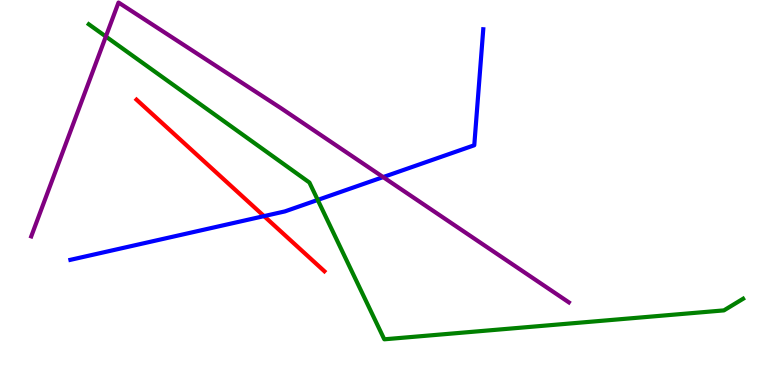[{'lines': ['blue', 'red'], 'intersections': [{'x': 3.41, 'y': 4.39}]}, {'lines': ['green', 'red'], 'intersections': []}, {'lines': ['purple', 'red'], 'intersections': []}, {'lines': ['blue', 'green'], 'intersections': [{'x': 4.1, 'y': 4.81}]}, {'lines': ['blue', 'purple'], 'intersections': [{'x': 4.94, 'y': 5.4}]}, {'lines': ['green', 'purple'], 'intersections': [{'x': 1.37, 'y': 9.05}]}]